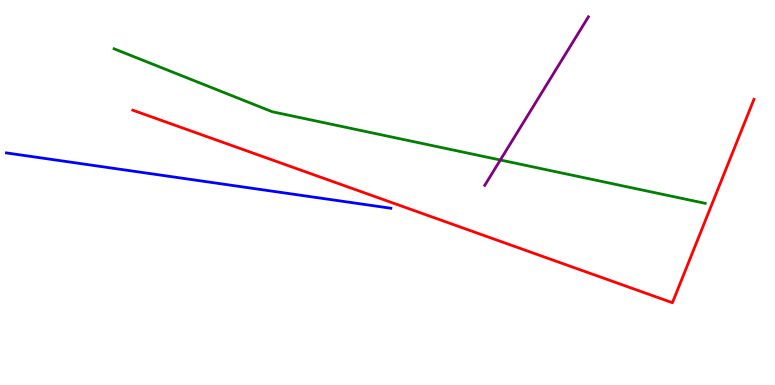[{'lines': ['blue', 'red'], 'intersections': []}, {'lines': ['green', 'red'], 'intersections': []}, {'lines': ['purple', 'red'], 'intersections': []}, {'lines': ['blue', 'green'], 'intersections': []}, {'lines': ['blue', 'purple'], 'intersections': []}, {'lines': ['green', 'purple'], 'intersections': [{'x': 6.46, 'y': 5.84}]}]